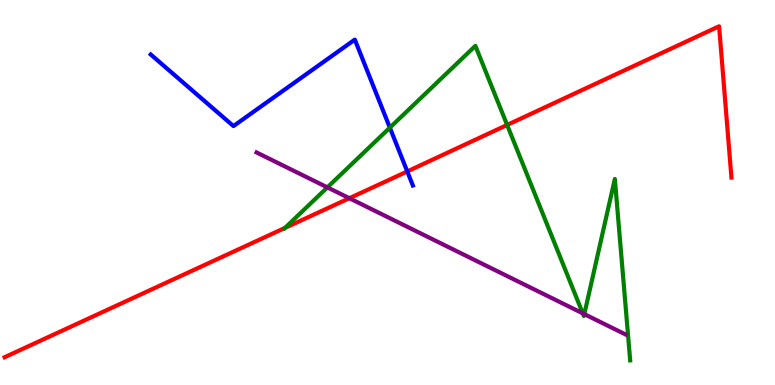[{'lines': ['blue', 'red'], 'intersections': [{'x': 5.26, 'y': 5.55}]}, {'lines': ['green', 'red'], 'intersections': [{'x': 3.68, 'y': 4.08}, {'x': 6.54, 'y': 6.75}]}, {'lines': ['purple', 'red'], 'intersections': [{'x': 4.51, 'y': 4.85}]}, {'lines': ['blue', 'green'], 'intersections': [{'x': 5.03, 'y': 6.68}]}, {'lines': ['blue', 'purple'], 'intersections': []}, {'lines': ['green', 'purple'], 'intersections': [{'x': 4.22, 'y': 5.13}, {'x': 7.52, 'y': 1.86}, {'x': 7.54, 'y': 1.84}]}]